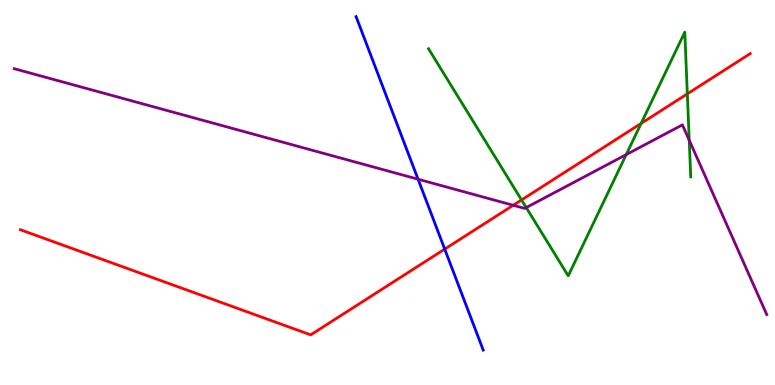[{'lines': ['blue', 'red'], 'intersections': [{'x': 5.74, 'y': 3.53}]}, {'lines': ['green', 'red'], 'intersections': [{'x': 6.73, 'y': 4.81}, {'x': 8.27, 'y': 6.79}, {'x': 8.87, 'y': 7.56}]}, {'lines': ['purple', 'red'], 'intersections': [{'x': 6.62, 'y': 4.67}]}, {'lines': ['blue', 'green'], 'intersections': []}, {'lines': ['blue', 'purple'], 'intersections': [{'x': 5.39, 'y': 5.34}]}, {'lines': ['green', 'purple'], 'intersections': [{'x': 6.79, 'y': 4.61}, {'x': 8.08, 'y': 5.98}, {'x': 8.89, 'y': 6.36}]}]